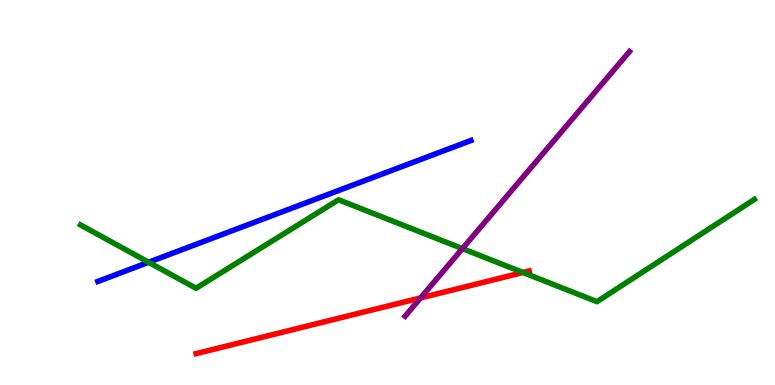[{'lines': ['blue', 'red'], 'intersections': []}, {'lines': ['green', 'red'], 'intersections': [{'x': 6.75, 'y': 2.92}]}, {'lines': ['purple', 'red'], 'intersections': [{'x': 5.43, 'y': 2.26}]}, {'lines': ['blue', 'green'], 'intersections': [{'x': 1.92, 'y': 3.19}]}, {'lines': ['blue', 'purple'], 'intersections': []}, {'lines': ['green', 'purple'], 'intersections': [{'x': 5.97, 'y': 3.54}]}]